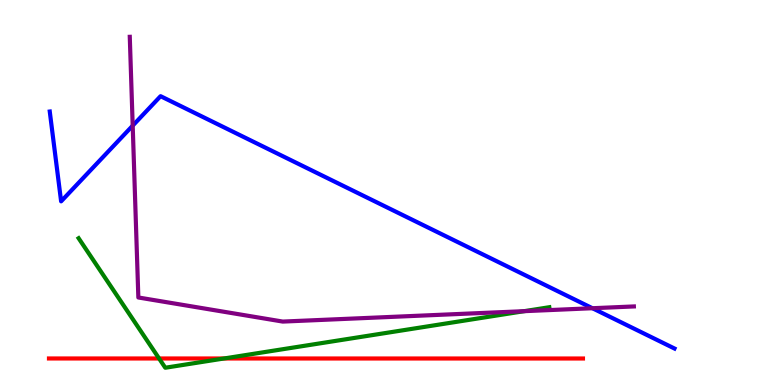[{'lines': ['blue', 'red'], 'intersections': []}, {'lines': ['green', 'red'], 'intersections': [{'x': 2.05, 'y': 0.689}, {'x': 2.89, 'y': 0.689}]}, {'lines': ['purple', 'red'], 'intersections': []}, {'lines': ['blue', 'green'], 'intersections': []}, {'lines': ['blue', 'purple'], 'intersections': [{'x': 1.71, 'y': 6.74}, {'x': 7.64, 'y': 1.99}]}, {'lines': ['green', 'purple'], 'intersections': [{'x': 6.76, 'y': 1.92}]}]